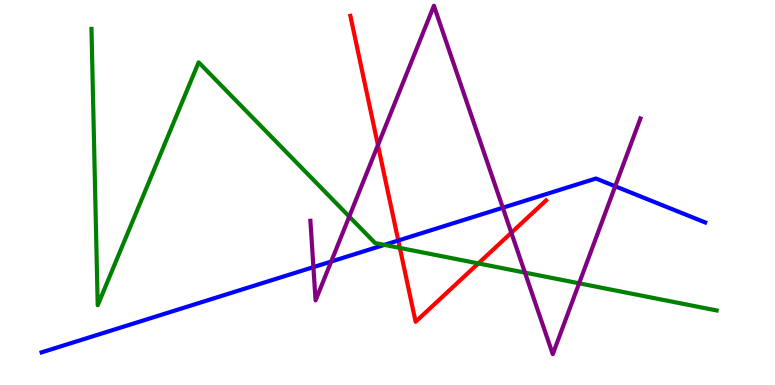[{'lines': ['blue', 'red'], 'intersections': [{'x': 5.14, 'y': 3.75}]}, {'lines': ['green', 'red'], 'intersections': [{'x': 5.16, 'y': 3.56}, {'x': 6.17, 'y': 3.16}]}, {'lines': ['purple', 'red'], 'intersections': [{'x': 4.88, 'y': 6.23}, {'x': 6.6, 'y': 3.96}]}, {'lines': ['blue', 'green'], 'intersections': [{'x': 4.96, 'y': 3.64}]}, {'lines': ['blue', 'purple'], 'intersections': [{'x': 4.04, 'y': 3.06}, {'x': 4.27, 'y': 3.21}, {'x': 6.49, 'y': 4.6}, {'x': 7.94, 'y': 5.16}]}, {'lines': ['green', 'purple'], 'intersections': [{'x': 4.51, 'y': 4.37}, {'x': 6.77, 'y': 2.92}, {'x': 7.47, 'y': 2.64}]}]